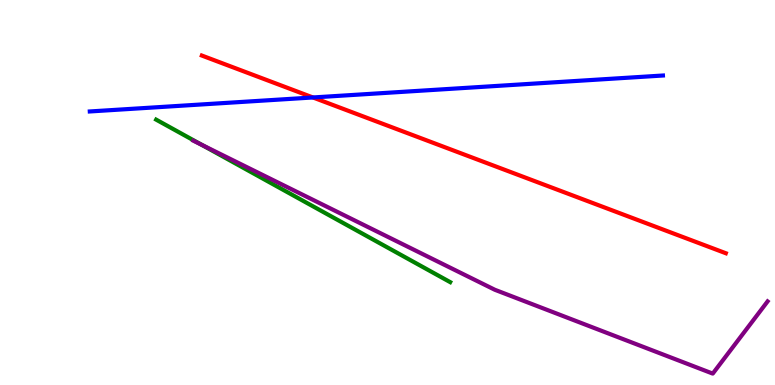[{'lines': ['blue', 'red'], 'intersections': [{'x': 4.04, 'y': 7.47}]}, {'lines': ['green', 'red'], 'intersections': []}, {'lines': ['purple', 'red'], 'intersections': []}, {'lines': ['blue', 'green'], 'intersections': []}, {'lines': ['blue', 'purple'], 'intersections': []}, {'lines': ['green', 'purple'], 'intersections': [{'x': 2.6, 'y': 6.24}]}]